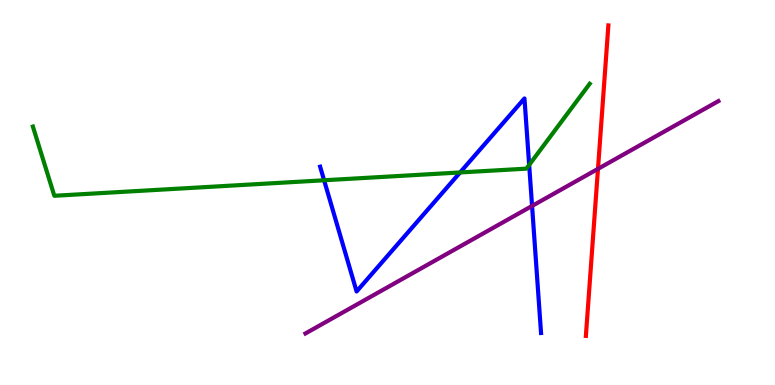[{'lines': ['blue', 'red'], 'intersections': []}, {'lines': ['green', 'red'], 'intersections': []}, {'lines': ['purple', 'red'], 'intersections': [{'x': 7.72, 'y': 5.61}]}, {'lines': ['blue', 'green'], 'intersections': [{'x': 4.18, 'y': 5.32}, {'x': 5.94, 'y': 5.52}, {'x': 6.83, 'y': 5.72}]}, {'lines': ['blue', 'purple'], 'intersections': [{'x': 6.87, 'y': 4.65}]}, {'lines': ['green', 'purple'], 'intersections': []}]